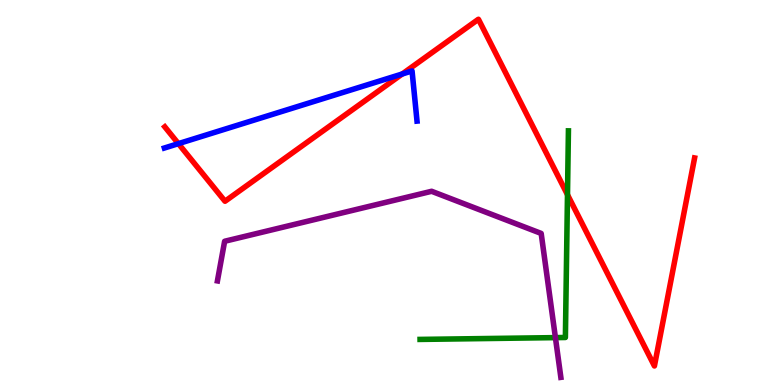[{'lines': ['blue', 'red'], 'intersections': [{'x': 2.3, 'y': 6.27}, {'x': 5.19, 'y': 8.08}]}, {'lines': ['green', 'red'], 'intersections': [{'x': 7.32, 'y': 4.94}]}, {'lines': ['purple', 'red'], 'intersections': []}, {'lines': ['blue', 'green'], 'intersections': []}, {'lines': ['blue', 'purple'], 'intersections': []}, {'lines': ['green', 'purple'], 'intersections': [{'x': 7.17, 'y': 1.23}]}]